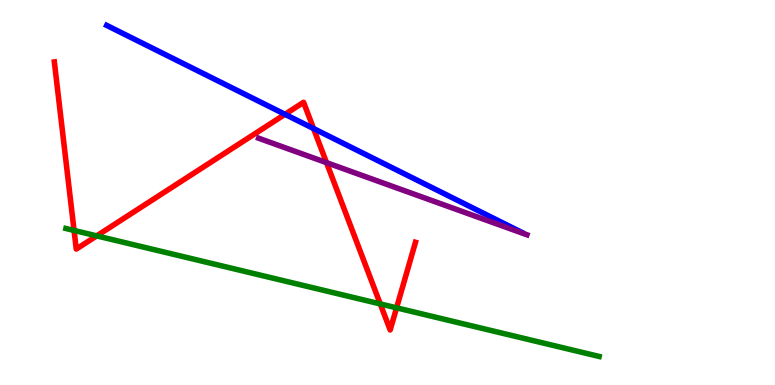[{'lines': ['blue', 'red'], 'intersections': [{'x': 3.68, 'y': 7.03}, {'x': 4.05, 'y': 6.66}]}, {'lines': ['green', 'red'], 'intersections': [{'x': 0.956, 'y': 4.01}, {'x': 1.25, 'y': 3.87}, {'x': 4.91, 'y': 2.11}, {'x': 5.12, 'y': 2.0}]}, {'lines': ['purple', 'red'], 'intersections': [{'x': 4.21, 'y': 5.78}]}, {'lines': ['blue', 'green'], 'intersections': []}, {'lines': ['blue', 'purple'], 'intersections': []}, {'lines': ['green', 'purple'], 'intersections': []}]